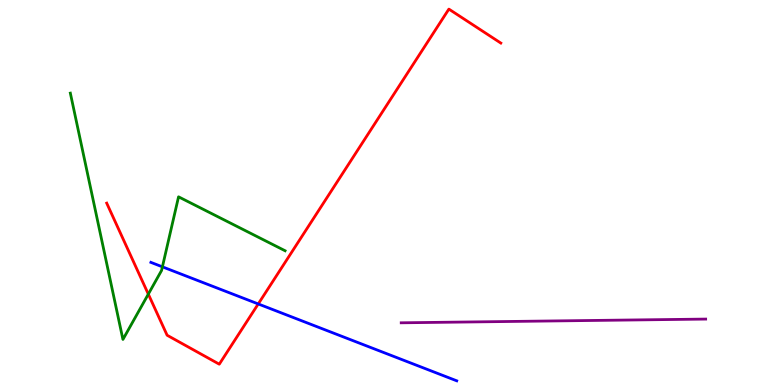[{'lines': ['blue', 'red'], 'intersections': [{'x': 3.33, 'y': 2.11}]}, {'lines': ['green', 'red'], 'intersections': [{'x': 1.91, 'y': 2.36}]}, {'lines': ['purple', 'red'], 'intersections': []}, {'lines': ['blue', 'green'], 'intersections': [{'x': 2.1, 'y': 3.07}]}, {'lines': ['blue', 'purple'], 'intersections': []}, {'lines': ['green', 'purple'], 'intersections': []}]